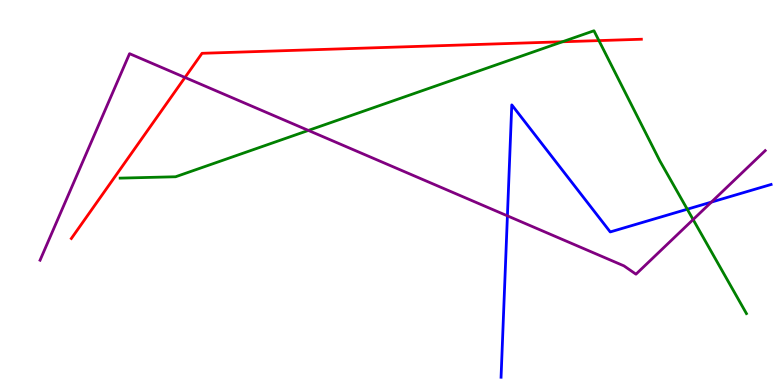[{'lines': ['blue', 'red'], 'intersections': []}, {'lines': ['green', 'red'], 'intersections': [{'x': 7.26, 'y': 8.92}, {'x': 7.73, 'y': 8.95}]}, {'lines': ['purple', 'red'], 'intersections': [{'x': 2.39, 'y': 7.99}]}, {'lines': ['blue', 'green'], 'intersections': [{'x': 8.87, 'y': 4.57}]}, {'lines': ['blue', 'purple'], 'intersections': [{'x': 6.55, 'y': 4.39}, {'x': 9.18, 'y': 4.75}]}, {'lines': ['green', 'purple'], 'intersections': [{'x': 3.98, 'y': 6.61}, {'x': 8.94, 'y': 4.3}]}]